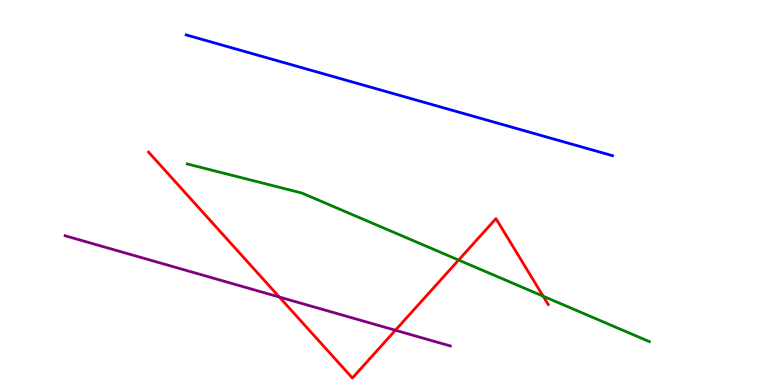[{'lines': ['blue', 'red'], 'intersections': []}, {'lines': ['green', 'red'], 'intersections': [{'x': 5.92, 'y': 3.25}, {'x': 7.01, 'y': 2.31}]}, {'lines': ['purple', 'red'], 'intersections': [{'x': 3.6, 'y': 2.28}, {'x': 5.1, 'y': 1.42}]}, {'lines': ['blue', 'green'], 'intersections': []}, {'lines': ['blue', 'purple'], 'intersections': []}, {'lines': ['green', 'purple'], 'intersections': []}]